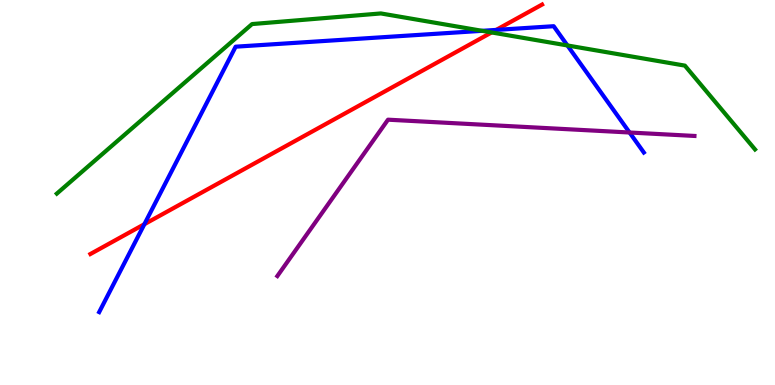[{'lines': ['blue', 'red'], 'intersections': [{'x': 1.86, 'y': 4.18}, {'x': 6.4, 'y': 9.22}]}, {'lines': ['green', 'red'], 'intersections': [{'x': 6.34, 'y': 9.16}]}, {'lines': ['purple', 'red'], 'intersections': []}, {'lines': ['blue', 'green'], 'intersections': [{'x': 6.22, 'y': 9.2}, {'x': 7.32, 'y': 8.82}]}, {'lines': ['blue', 'purple'], 'intersections': [{'x': 8.12, 'y': 6.56}]}, {'lines': ['green', 'purple'], 'intersections': []}]